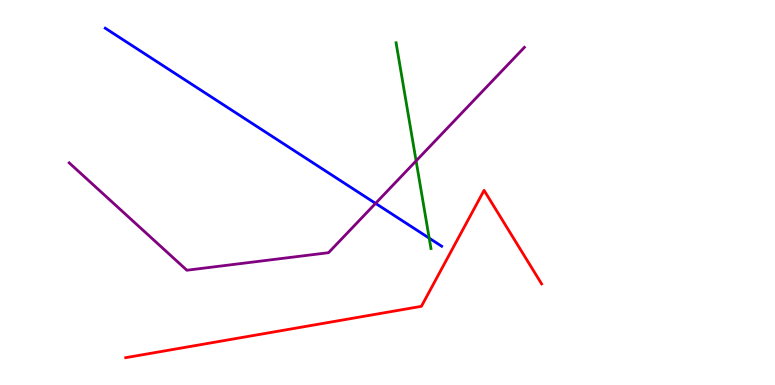[{'lines': ['blue', 'red'], 'intersections': []}, {'lines': ['green', 'red'], 'intersections': []}, {'lines': ['purple', 'red'], 'intersections': []}, {'lines': ['blue', 'green'], 'intersections': [{'x': 5.54, 'y': 3.81}]}, {'lines': ['blue', 'purple'], 'intersections': [{'x': 4.85, 'y': 4.72}]}, {'lines': ['green', 'purple'], 'intersections': [{'x': 5.37, 'y': 5.82}]}]